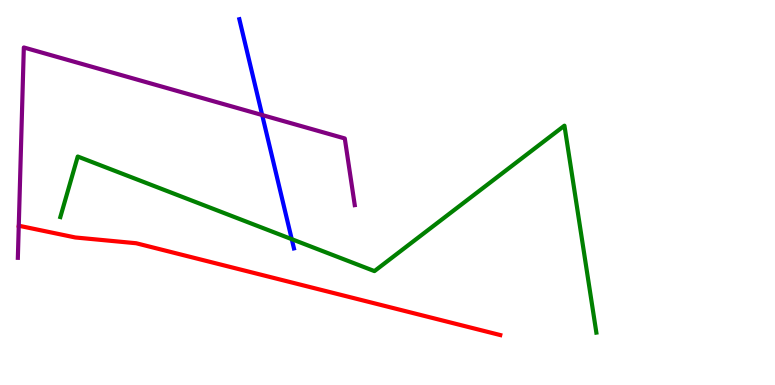[{'lines': ['blue', 'red'], 'intersections': []}, {'lines': ['green', 'red'], 'intersections': []}, {'lines': ['purple', 'red'], 'intersections': []}, {'lines': ['blue', 'green'], 'intersections': [{'x': 3.76, 'y': 3.79}]}, {'lines': ['blue', 'purple'], 'intersections': [{'x': 3.38, 'y': 7.01}]}, {'lines': ['green', 'purple'], 'intersections': []}]